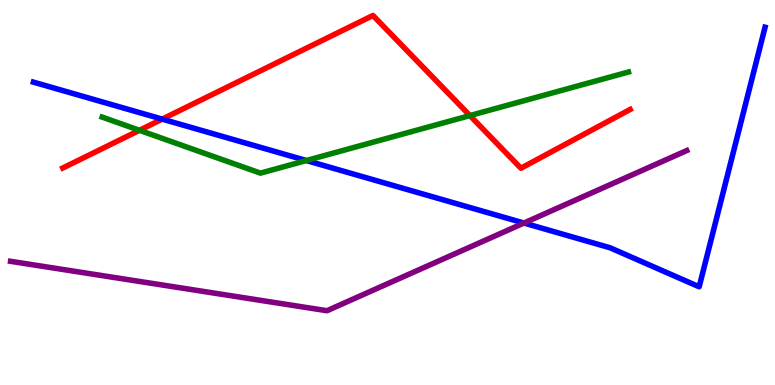[{'lines': ['blue', 'red'], 'intersections': [{'x': 2.09, 'y': 6.91}]}, {'lines': ['green', 'red'], 'intersections': [{'x': 1.8, 'y': 6.62}, {'x': 6.06, 'y': 7.0}]}, {'lines': ['purple', 'red'], 'intersections': []}, {'lines': ['blue', 'green'], 'intersections': [{'x': 3.95, 'y': 5.83}]}, {'lines': ['blue', 'purple'], 'intersections': [{'x': 6.76, 'y': 4.21}]}, {'lines': ['green', 'purple'], 'intersections': []}]